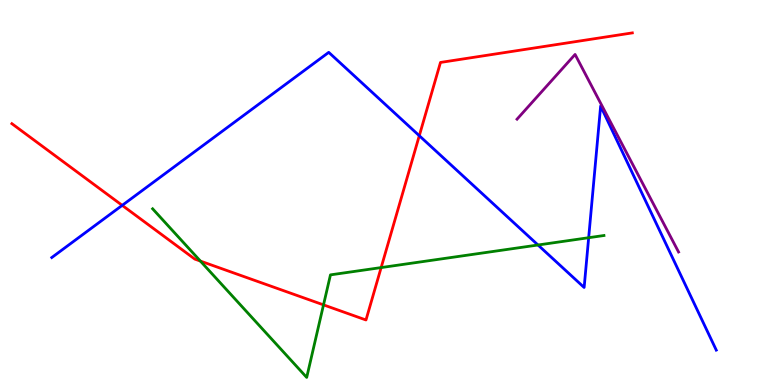[{'lines': ['blue', 'red'], 'intersections': [{'x': 1.58, 'y': 4.67}, {'x': 5.41, 'y': 6.48}]}, {'lines': ['green', 'red'], 'intersections': [{'x': 2.59, 'y': 3.22}, {'x': 4.17, 'y': 2.08}, {'x': 4.92, 'y': 3.05}]}, {'lines': ['purple', 'red'], 'intersections': []}, {'lines': ['blue', 'green'], 'intersections': [{'x': 6.94, 'y': 3.64}, {'x': 7.6, 'y': 3.83}]}, {'lines': ['blue', 'purple'], 'intersections': []}, {'lines': ['green', 'purple'], 'intersections': []}]